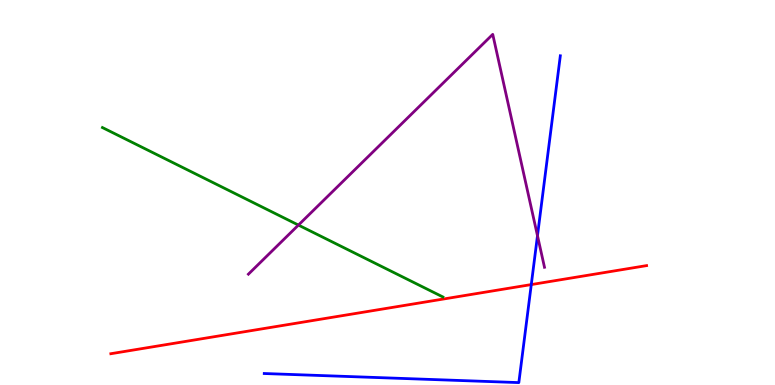[{'lines': ['blue', 'red'], 'intersections': [{'x': 6.86, 'y': 2.61}]}, {'lines': ['green', 'red'], 'intersections': []}, {'lines': ['purple', 'red'], 'intersections': []}, {'lines': ['blue', 'green'], 'intersections': []}, {'lines': ['blue', 'purple'], 'intersections': [{'x': 6.94, 'y': 3.88}]}, {'lines': ['green', 'purple'], 'intersections': [{'x': 3.85, 'y': 4.15}]}]